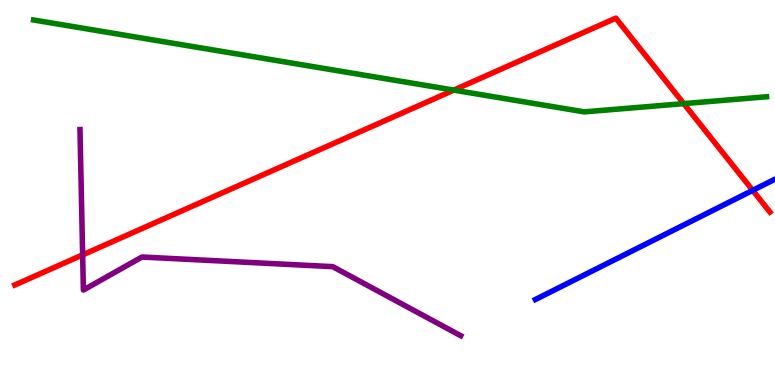[{'lines': ['blue', 'red'], 'intersections': [{'x': 9.71, 'y': 5.06}]}, {'lines': ['green', 'red'], 'intersections': [{'x': 5.86, 'y': 7.66}, {'x': 8.82, 'y': 7.31}]}, {'lines': ['purple', 'red'], 'intersections': [{'x': 1.07, 'y': 3.38}]}, {'lines': ['blue', 'green'], 'intersections': []}, {'lines': ['blue', 'purple'], 'intersections': []}, {'lines': ['green', 'purple'], 'intersections': []}]